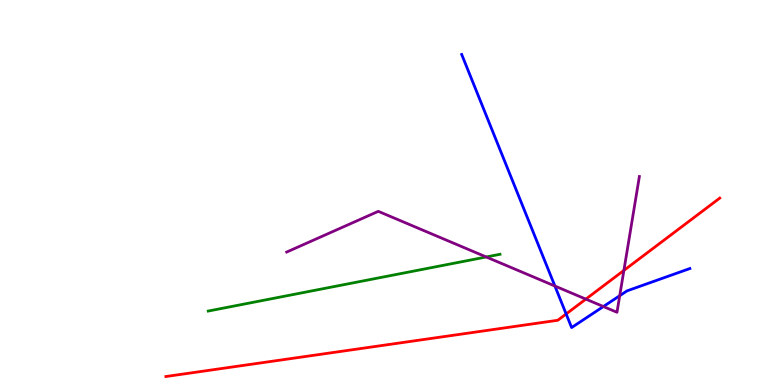[{'lines': ['blue', 'red'], 'intersections': [{'x': 7.31, 'y': 1.85}]}, {'lines': ['green', 'red'], 'intersections': []}, {'lines': ['purple', 'red'], 'intersections': [{'x': 7.56, 'y': 2.23}, {'x': 8.05, 'y': 2.98}]}, {'lines': ['blue', 'green'], 'intersections': []}, {'lines': ['blue', 'purple'], 'intersections': [{'x': 7.16, 'y': 2.57}, {'x': 7.79, 'y': 2.04}, {'x': 8.0, 'y': 2.32}]}, {'lines': ['green', 'purple'], 'intersections': [{'x': 6.27, 'y': 3.33}]}]